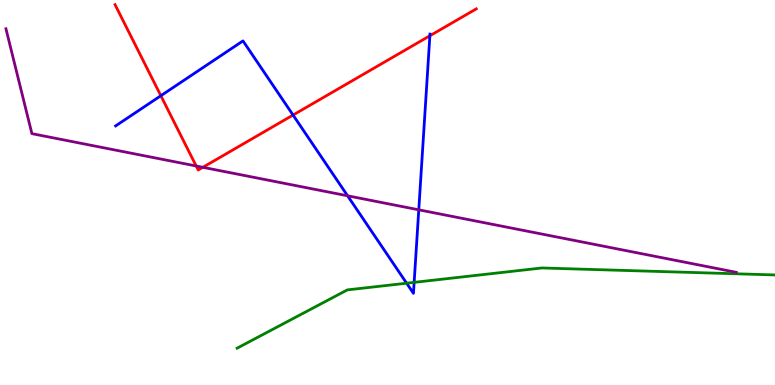[{'lines': ['blue', 'red'], 'intersections': [{'x': 2.08, 'y': 7.51}, {'x': 3.78, 'y': 7.01}, {'x': 5.55, 'y': 9.07}]}, {'lines': ['green', 'red'], 'intersections': []}, {'lines': ['purple', 'red'], 'intersections': [{'x': 2.53, 'y': 5.69}, {'x': 2.62, 'y': 5.65}]}, {'lines': ['blue', 'green'], 'intersections': [{'x': 5.25, 'y': 2.64}, {'x': 5.34, 'y': 2.67}]}, {'lines': ['blue', 'purple'], 'intersections': [{'x': 4.49, 'y': 4.91}, {'x': 5.4, 'y': 4.55}]}, {'lines': ['green', 'purple'], 'intersections': []}]